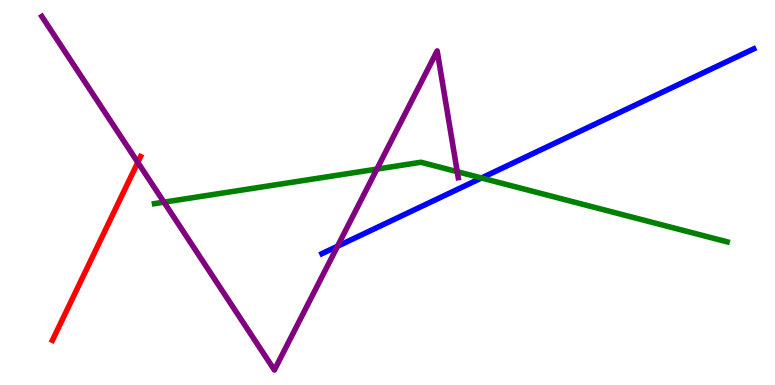[{'lines': ['blue', 'red'], 'intersections': []}, {'lines': ['green', 'red'], 'intersections': []}, {'lines': ['purple', 'red'], 'intersections': [{'x': 1.78, 'y': 5.78}]}, {'lines': ['blue', 'green'], 'intersections': [{'x': 6.21, 'y': 5.38}]}, {'lines': ['blue', 'purple'], 'intersections': [{'x': 4.35, 'y': 3.6}]}, {'lines': ['green', 'purple'], 'intersections': [{'x': 2.12, 'y': 4.75}, {'x': 4.86, 'y': 5.61}, {'x': 5.9, 'y': 5.54}]}]